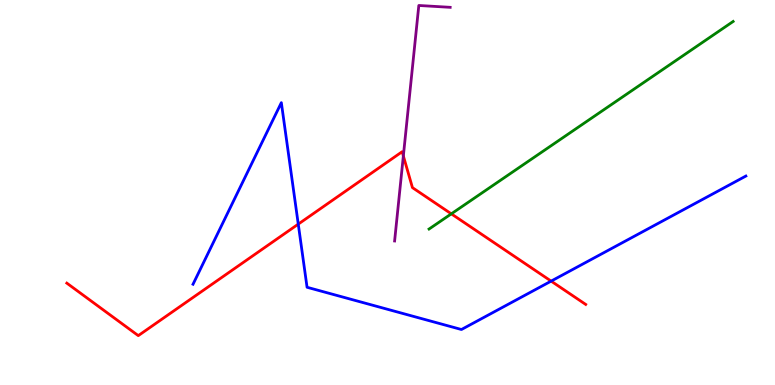[{'lines': ['blue', 'red'], 'intersections': [{'x': 3.85, 'y': 4.18}, {'x': 7.11, 'y': 2.7}]}, {'lines': ['green', 'red'], 'intersections': [{'x': 5.82, 'y': 4.45}]}, {'lines': ['purple', 'red'], 'intersections': [{'x': 5.2, 'y': 5.95}]}, {'lines': ['blue', 'green'], 'intersections': []}, {'lines': ['blue', 'purple'], 'intersections': []}, {'lines': ['green', 'purple'], 'intersections': []}]